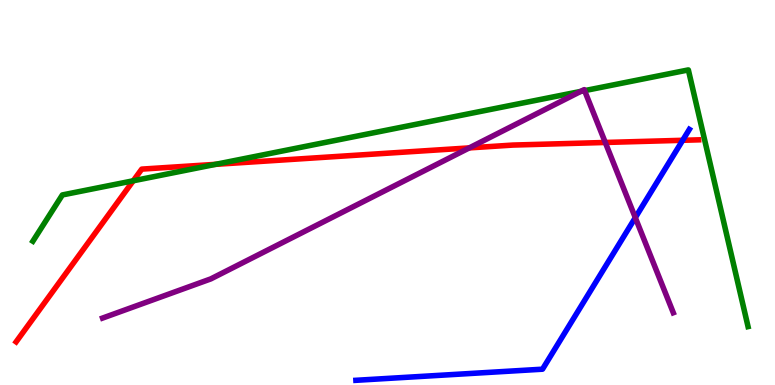[{'lines': ['blue', 'red'], 'intersections': [{'x': 8.81, 'y': 6.36}]}, {'lines': ['green', 'red'], 'intersections': [{'x': 1.72, 'y': 5.3}, {'x': 2.78, 'y': 5.73}]}, {'lines': ['purple', 'red'], 'intersections': [{'x': 6.06, 'y': 6.16}, {'x': 7.81, 'y': 6.3}]}, {'lines': ['blue', 'green'], 'intersections': []}, {'lines': ['blue', 'purple'], 'intersections': [{'x': 8.2, 'y': 4.35}]}, {'lines': ['green', 'purple'], 'intersections': [{'x': 7.49, 'y': 7.63}, {'x': 7.54, 'y': 7.65}]}]